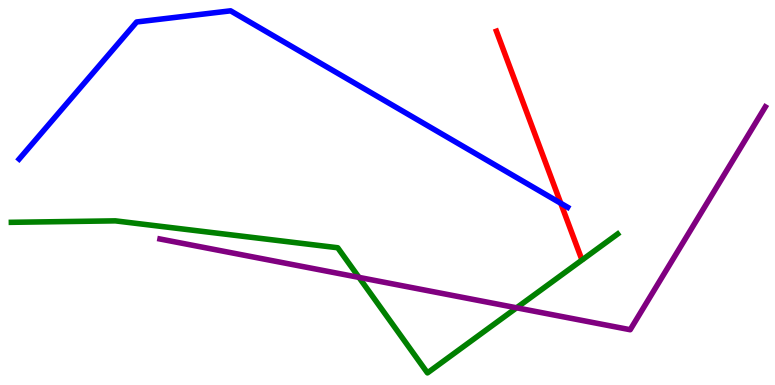[{'lines': ['blue', 'red'], 'intersections': [{'x': 7.24, 'y': 4.72}]}, {'lines': ['green', 'red'], 'intersections': []}, {'lines': ['purple', 'red'], 'intersections': []}, {'lines': ['blue', 'green'], 'intersections': []}, {'lines': ['blue', 'purple'], 'intersections': []}, {'lines': ['green', 'purple'], 'intersections': [{'x': 4.63, 'y': 2.8}, {'x': 6.67, 'y': 2.01}]}]